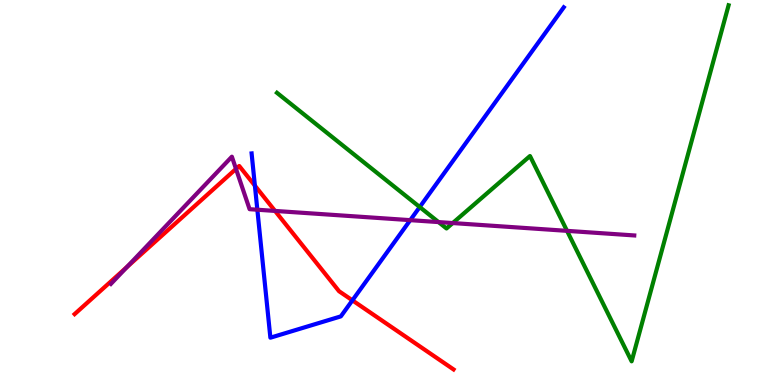[{'lines': ['blue', 'red'], 'intersections': [{'x': 3.29, 'y': 5.18}, {'x': 4.55, 'y': 2.2}]}, {'lines': ['green', 'red'], 'intersections': []}, {'lines': ['purple', 'red'], 'intersections': [{'x': 1.64, 'y': 3.06}, {'x': 3.05, 'y': 5.61}, {'x': 3.55, 'y': 4.52}]}, {'lines': ['blue', 'green'], 'intersections': [{'x': 5.42, 'y': 4.62}]}, {'lines': ['blue', 'purple'], 'intersections': [{'x': 3.32, 'y': 4.55}, {'x': 5.29, 'y': 4.28}]}, {'lines': ['green', 'purple'], 'intersections': [{'x': 5.66, 'y': 4.23}, {'x': 5.84, 'y': 4.21}, {'x': 7.32, 'y': 4.0}]}]